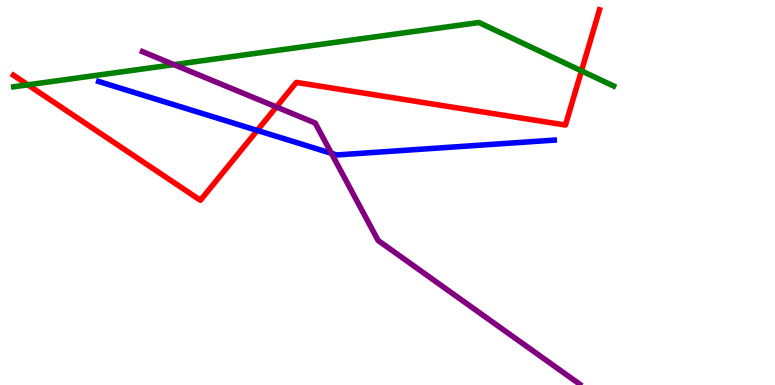[{'lines': ['blue', 'red'], 'intersections': [{'x': 3.32, 'y': 6.61}]}, {'lines': ['green', 'red'], 'intersections': [{'x': 0.359, 'y': 7.8}, {'x': 7.5, 'y': 8.16}]}, {'lines': ['purple', 'red'], 'intersections': [{'x': 3.57, 'y': 7.22}]}, {'lines': ['blue', 'green'], 'intersections': []}, {'lines': ['blue', 'purple'], 'intersections': [{'x': 4.28, 'y': 6.02}]}, {'lines': ['green', 'purple'], 'intersections': [{'x': 2.24, 'y': 8.32}]}]